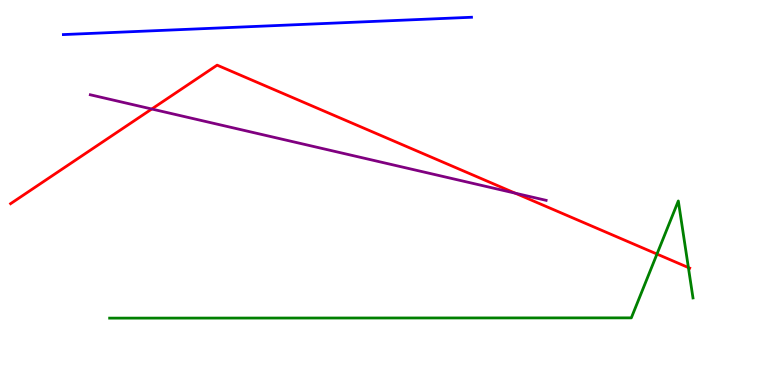[{'lines': ['blue', 'red'], 'intersections': []}, {'lines': ['green', 'red'], 'intersections': [{'x': 8.48, 'y': 3.4}, {'x': 8.88, 'y': 3.05}]}, {'lines': ['purple', 'red'], 'intersections': [{'x': 1.96, 'y': 7.17}, {'x': 6.65, 'y': 4.98}]}, {'lines': ['blue', 'green'], 'intersections': []}, {'lines': ['blue', 'purple'], 'intersections': []}, {'lines': ['green', 'purple'], 'intersections': []}]